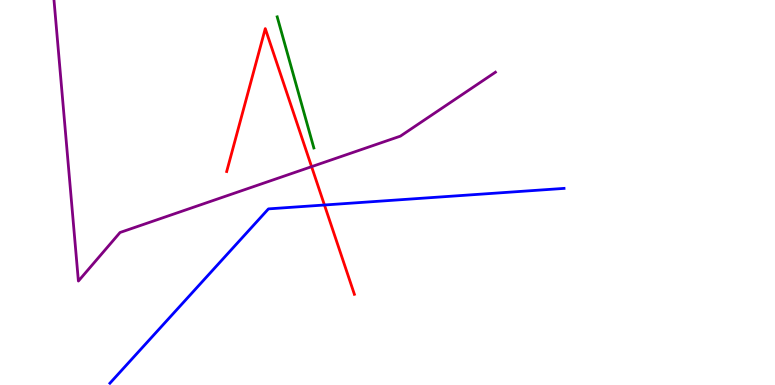[{'lines': ['blue', 'red'], 'intersections': [{'x': 4.19, 'y': 4.68}]}, {'lines': ['green', 'red'], 'intersections': []}, {'lines': ['purple', 'red'], 'intersections': [{'x': 4.02, 'y': 5.67}]}, {'lines': ['blue', 'green'], 'intersections': []}, {'lines': ['blue', 'purple'], 'intersections': []}, {'lines': ['green', 'purple'], 'intersections': []}]